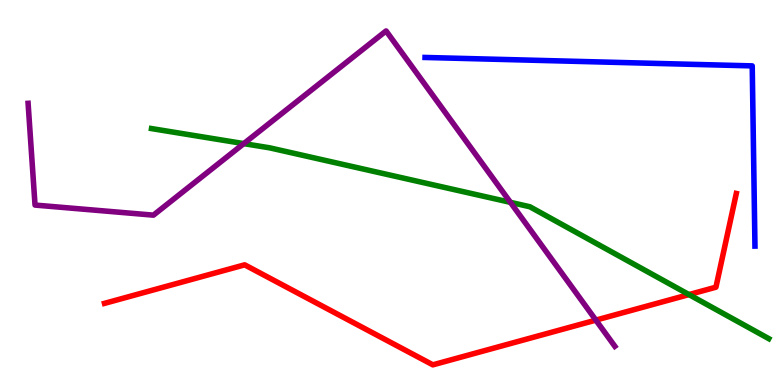[{'lines': ['blue', 'red'], 'intersections': []}, {'lines': ['green', 'red'], 'intersections': [{'x': 8.89, 'y': 2.35}]}, {'lines': ['purple', 'red'], 'intersections': [{'x': 7.69, 'y': 1.69}]}, {'lines': ['blue', 'green'], 'intersections': []}, {'lines': ['blue', 'purple'], 'intersections': []}, {'lines': ['green', 'purple'], 'intersections': [{'x': 3.15, 'y': 6.27}, {'x': 6.59, 'y': 4.74}]}]